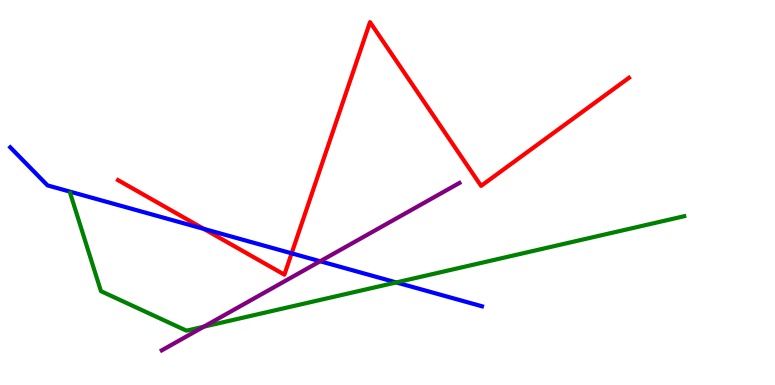[{'lines': ['blue', 'red'], 'intersections': [{'x': 2.63, 'y': 4.06}, {'x': 3.76, 'y': 3.42}]}, {'lines': ['green', 'red'], 'intersections': []}, {'lines': ['purple', 'red'], 'intersections': []}, {'lines': ['blue', 'green'], 'intersections': [{'x': 5.11, 'y': 2.66}]}, {'lines': ['blue', 'purple'], 'intersections': [{'x': 4.13, 'y': 3.21}]}, {'lines': ['green', 'purple'], 'intersections': [{'x': 2.63, 'y': 1.51}]}]